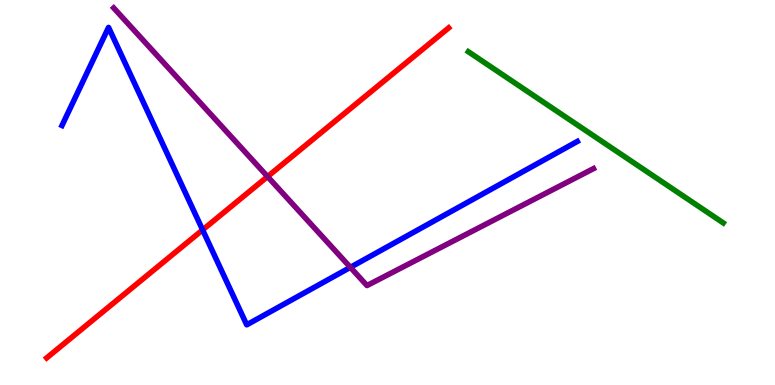[{'lines': ['blue', 'red'], 'intersections': [{'x': 2.61, 'y': 4.03}]}, {'lines': ['green', 'red'], 'intersections': []}, {'lines': ['purple', 'red'], 'intersections': [{'x': 3.45, 'y': 5.41}]}, {'lines': ['blue', 'green'], 'intersections': []}, {'lines': ['blue', 'purple'], 'intersections': [{'x': 4.52, 'y': 3.06}]}, {'lines': ['green', 'purple'], 'intersections': []}]